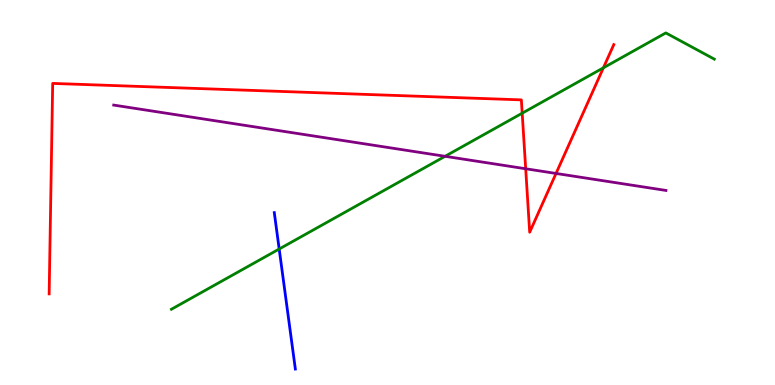[{'lines': ['blue', 'red'], 'intersections': []}, {'lines': ['green', 'red'], 'intersections': [{'x': 6.74, 'y': 7.06}, {'x': 7.79, 'y': 8.24}]}, {'lines': ['purple', 'red'], 'intersections': [{'x': 6.78, 'y': 5.62}, {'x': 7.17, 'y': 5.49}]}, {'lines': ['blue', 'green'], 'intersections': [{'x': 3.6, 'y': 3.53}]}, {'lines': ['blue', 'purple'], 'intersections': []}, {'lines': ['green', 'purple'], 'intersections': [{'x': 5.74, 'y': 5.94}]}]